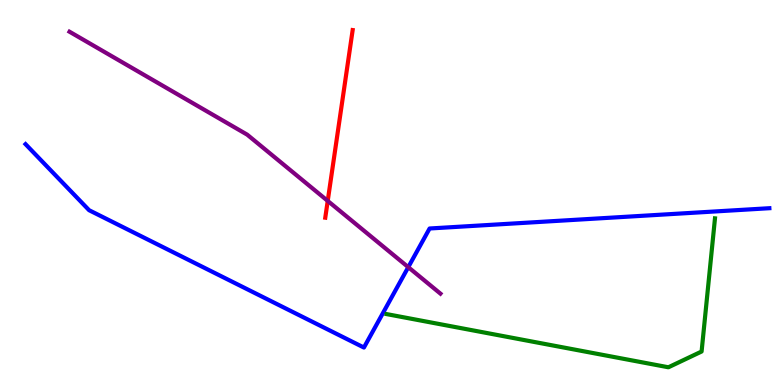[{'lines': ['blue', 'red'], 'intersections': []}, {'lines': ['green', 'red'], 'intersections': []}, {'lines': ['purple', 'red'], 'intersections': [{'x': 4.23, 'y': 4.78}]}, {'lines': ['blue', 'green'], 'intersections': []}, {'lines': ['blue', 'purple'], 'intersections': [{'x': 5.27, 'y': 3.06}]}, {'lines': ['green', 'purple'], 'intersections': []}]